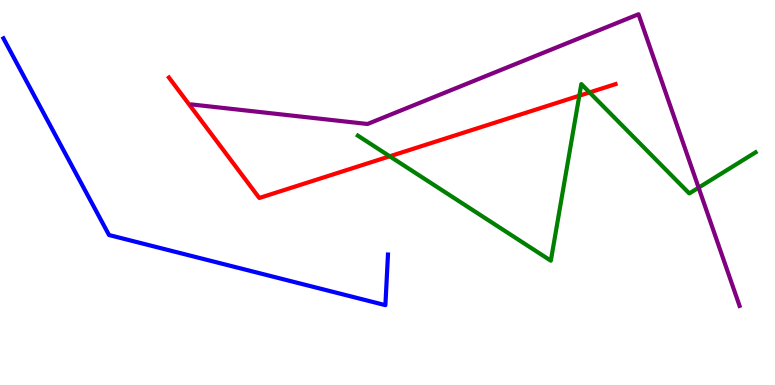[{'lines': ['blue', 'red'], 'intersections': []}, {'lines': ['green', 'red'], 'intersections': [{'x': 5.03, 'y': 5.94}, {'x': 7.47, 'y': 7.51}, {'x': 7.61, 'y': 7.6}]}, {'lines': ['purple', 'red'], 'intersections': []}, {'lines': ['blue', 'green'], 'intersections': []}, {'lines': ['blue', 'purple'], 'intersections': []}, {'lines': ['green', 'purple'], 'intersections': [{'x': 9.01, 'y': 5.13}]}]